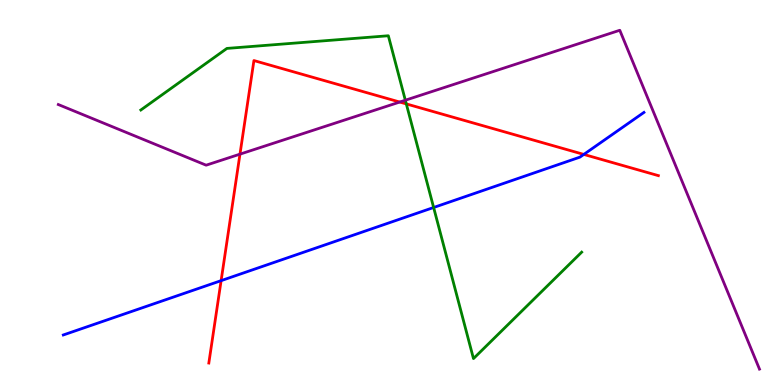[{'lines': ['blue', 'red'], 'intersections': [{'x': 2.85, 'y': 2.71}, {'x': 7.53, 'y': 5.99}]}, {'lines': ['green', 'red'], 'intersections': [{'x': 5.24, 'y': 7.3}]}, {'lines': ['purple', 'red'], 'intersections': [{'x': 3.1, 'y': 6.0}, {'x': 5.16, 'y': 7.35}]}, {'lines': ['blue', 'green'], 'intersections': [{'x': 5.6, 'y': 4.61}]}, {'lines': ['blue', 'purple'], 'intersections': []}, {'lines': ['green', 'purple'], 'intersections': [{'x': 5.23, 'y': 7.4}]}]